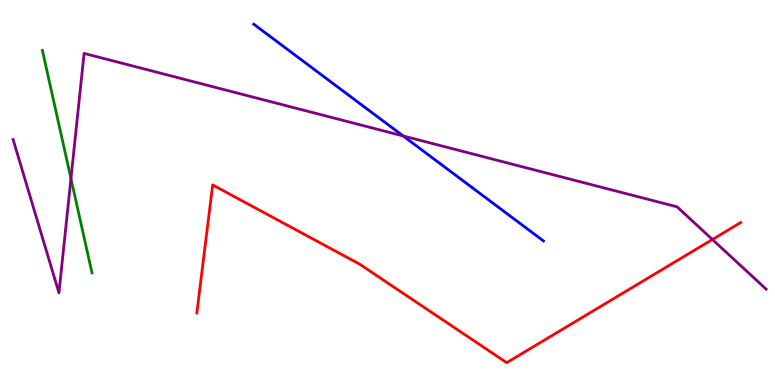[{'lines': ['blue', 'red'], 'intersections': []}, {'lines': ['green', 'red'], 'intersections': []}, {'lines': ['purple', 'red'], 'intersections': [{'x': 9.19, 'y': 3.78}]}, {'lines': ['blue', 'green'], 'intersections': []}, {'lines': ['blue', 'purple'], 'intersections': [{'x': 5.2, 'y': 6.47}]}, {'lines': ['green', 'purple'], 'intersections': [{'x': 0.916, 'y': 5.36}]}]